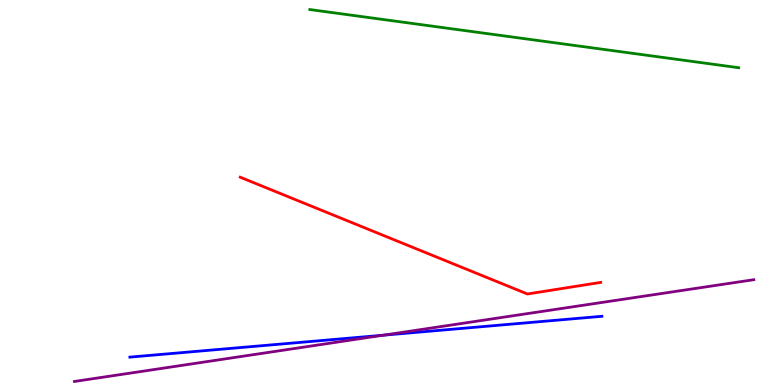[{'lines': ['blue', 'red'], 'intersections': []}, {'lines': ['green', 'red'], 'intersections': []}, {'lines': ['purple', 'red'], 'intersections': []}, {'lines': ['blue', 'green'], 'intersections': []}, {'lines': ['blue', 'purple'], 'intersections': [{'x': 4.95, 'y': 1.29}]}, {'lines': ['green', 'purple'], 'intersections': []}]